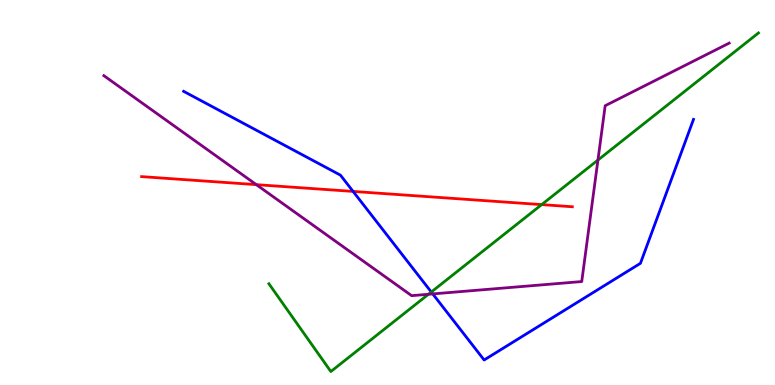[{'lines': ['blue', 'red'], 'intersections': [{'x': 4.56, 'y': 5.03}]}, {'lines': ['green', 'red'], 'intersections': [{'x': 6.99, 'y': 4.69}]}, {'lines': ['purple', 'red'], 'intersections': [{'x': 3.31, 'y': 5.2}]}, {'lines': ['blue', 'green'], 'intersections': [{'x': 5.56, 'y': 2.42}]}, {'lines': ['blue', 'purple'], 'intersections': [{'x': 5.58, 'y': 2.37}]}, {'lines': ['green', 'purple'], 'intersections': [{'x': 5.53, 'y': 2.36}, {'x': 7.72, 'y': 5.84}]}]